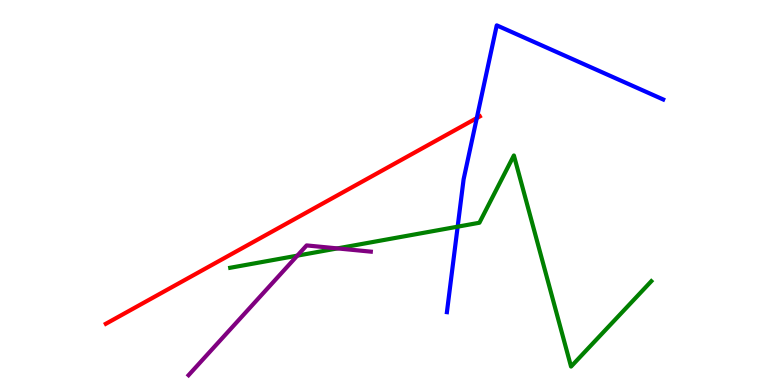[{'lines': ['blue', 'red'], 'intersections': [{'x': 6.15, 'y': 6.93}]}, {'lines': ['green', 'red'], 'intersections': []}, {'lines': ['purple', 'red'], 'intersections': []}, {'lines': ['blue', 'green'], 'intersections': [{'x': 5.91, 'y': 4.11}]}, {'lines': ['blue', 'purple'], 'intersections': []}, {'lines': ['green', 'purple'], 'intersections': [{'x': 3.84, 'y': 3.36}, {'x': 4.35, 'y': 3.55}]}]